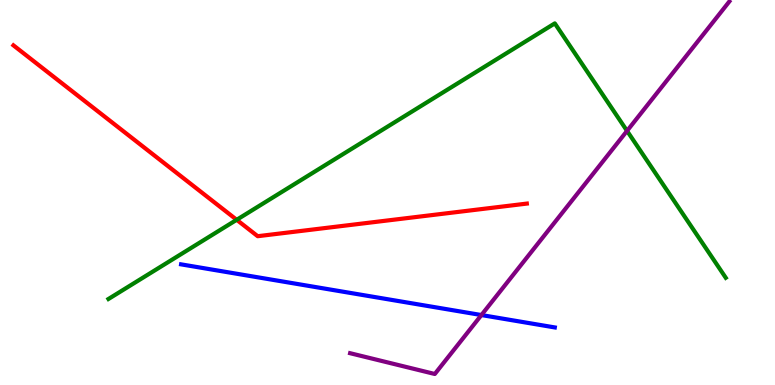[{'lines': ['blue', 'red'], 'intersections': []}, {'lines': ['green', 'red'], 'intersections': [{'x': 3.05, 'y': 4.29}]}, {'lines': ['purple', 'red'], 'intersections': []}, {'lines': ['blue', 'green'], 'intersections': []}, {'lines': ['blue', 'purple'], 'intersections': [{'x': 6.21, 'y': 1.82}]}, {'lines': ['green', 'purple'], 'intersections': [{'x': 8.09, 'y': 6.6}]}]